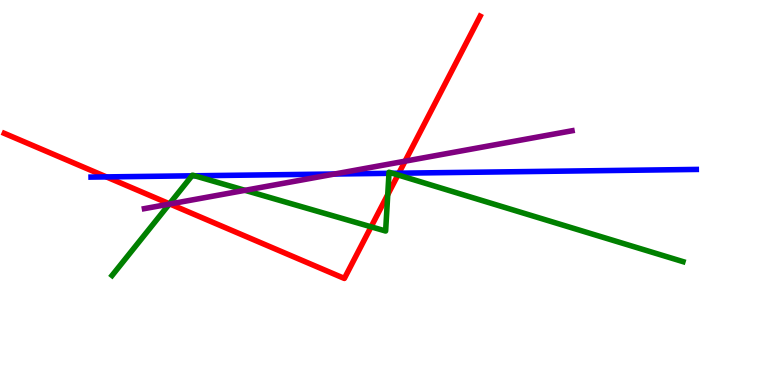[{'lines': ['blue', 'red'], 'intersections': [{'x': 1.37, 'y': 5.41}, {'x': 5.15, 'y': 5.5}]}, {'lines': ['green', 'red'], 'intersections': [{'x': 2.19, 'y': 4.71}, {'x': 4.79, 'y': 4.11}, {'x': 5.0, 'y': 4.94}, {'x': 5.13, 'y': 5.46}]}, {'lines': ['purple', 'red'], 'intersections': [{'x': 2.19, 'y': 4.7}, {'x': 5.23, 'y': 5.81}]}, {'lines': ['blue', 'green'], 'intersections': [{'x': 2.48, 'y': 5.43}, {'x': 2.51, 'y': 5.43}, {'x': 5.02, 'y': 5.5}, {'x': 5.06, 'y': 5.5}]}, {'lines': ['blue', 'purple'], 'intersections': [{'x': 4.32, 'y': 5.48}]}, {'lines': ['green', 'purple'], 'intersections': [{'x': 2.18, 'y': 4.7}, {'x': 3.16, 'y': 5.06}]}]